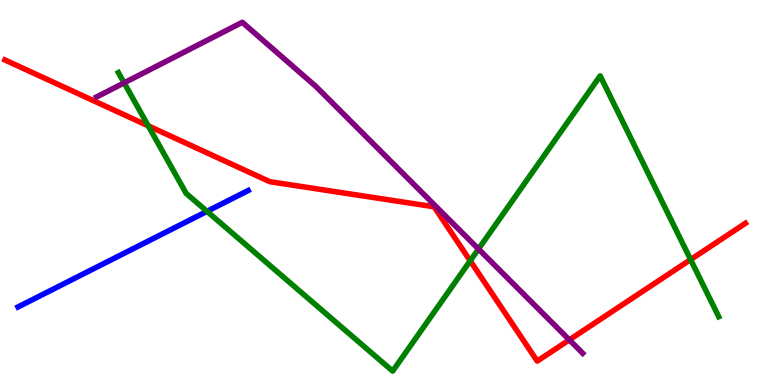[{'lines': ['blue', 'red'], 'intersections': []}, {'lines': ['green', 'red'], 'intersections': [{'x': 1.91, 'y': 6.73}, {'x': 6.07, 'y': 3.23}, {'x': 8.91, 'y': 3.26}]}, {'lines': ['purple', 'red'], 'intersections': [{'x': 7.35, 'y': 1.17}]}, {'lines': ['blue', 'green'], 'intersections': [{'x': 2.67, 'y': 4.51}]}, {'lines': ['blue', 'purple'], 'intersections': []}, {'lines': ['green', 'purple'], 'intersections': [{'x': 1.6, 'y': 7.85}, {'x': 6.17, 'y': 3.53}]}]